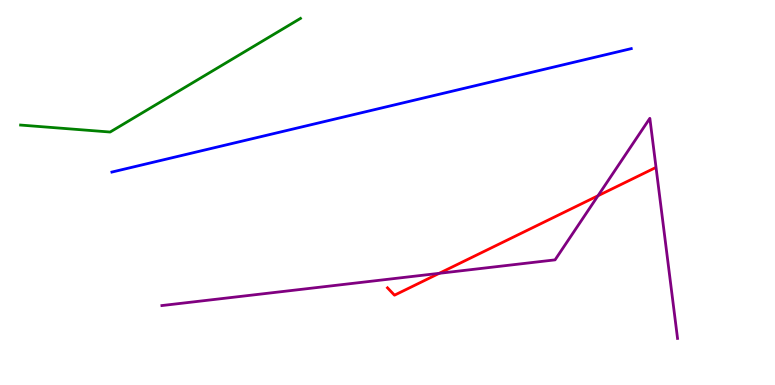[{'lines': ['blue', 'red'], 'intersections': []}, {'lines': ['green', 'red'], 'intersections': []}, {'lines': ['purple', 'red'], 'intersections': [{'x': 5.67, 'y': 2.9}, {'x': 7.72, 'y': 4.92}]}, {'lines': ['blue', 'green'], 'intersections': []}, {'lines': ['blue', 'purple'], 'intersections': []}, {'lines': ['green', 'purple'], 'intersections': []}]